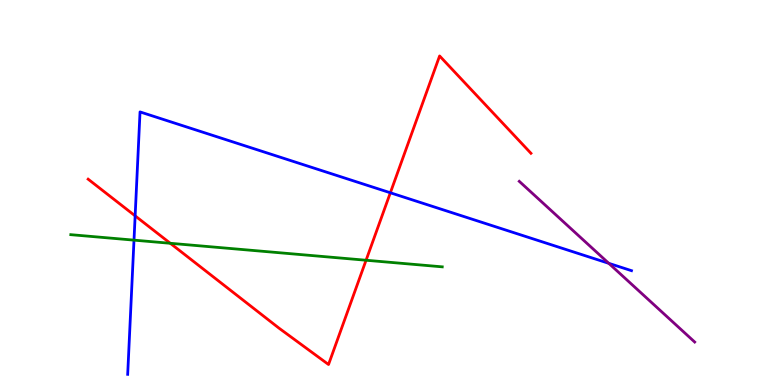[{'lines': ['blue', 'red'], 'intersections': [{'x': 1.74, 'y': 4.39}, {'x': 5.04, 'y': 4.99}]}, {'lines': ['green', 'red'], 'intersections': [{'x': 2.2, 'y': 3.68}, {'x': 4.72, 'y': 3.24}]}, {'lines': ['purple', 'red'], 'intersections': []}, {'lines': ['blue', 'green'], 'intersections': [{'x': 1.73, 'y': 3.76}]}, {'lines': ['blue', 'purple'], 'intersections': [{'x': 7.86, 'y': 3.16}]}, {'lines': ['green', 'purple'], 'intersections': []}]